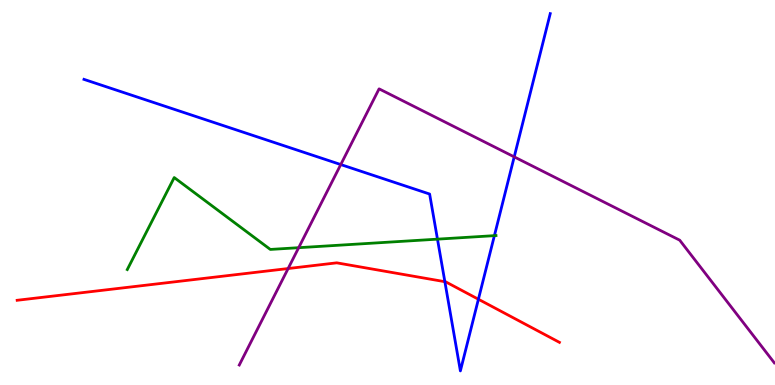[{'lines': ['blue', 'red'], 'intersections': [{'x': 5.74, 'y': 2.68}, {'x': 6.17, 'y': 2.23}]}, {'lines': ['green', 'red'], 'intersections': []}, {'lines': ['purple', 'red'], 'intersections': [{'x': 3.72, 'y': 3.03}]}, {'lines': ['blue', 'green'], 'intersections': [{'x': 5.64, 'y': 3.79}, {'x': 6.38, 'y': 3.88}]}, {'lines': ['blue', 'purple'], 'intersections': [{'x': 4.4, 'y': 5.73}, {'x': 6.64, 'y': 5.93}]}, {'lines': ['green', 'purple'], 'intersections': [{'x': 3.85, 'y': 3.57}]}]